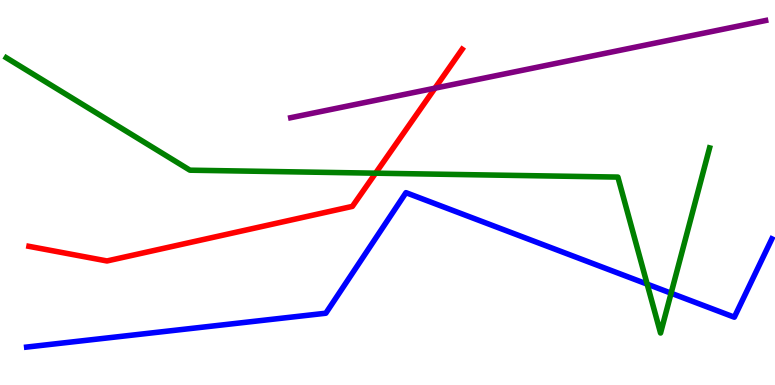[{'lines': ['blue', 'red'], 'intersections': []}, {'lines': ['green', 'red'], 'intersections': [{'x': 4.85, 'y': 5.5}]}, {'lines': ['purple', 'red'], 'intersections': [{'x': 5.61, 'y': 7.71}]}, {'lines': ['blue', 'green'], 'intersections': [{'x': 8.35, 'y': 2.62}, {'x': 8.66, 'y': 2.38}]}, {'lines': ['blue', 'purple'], 'intersections': []}, {'lines': ['green', 'purple'], 'intersections': []}]